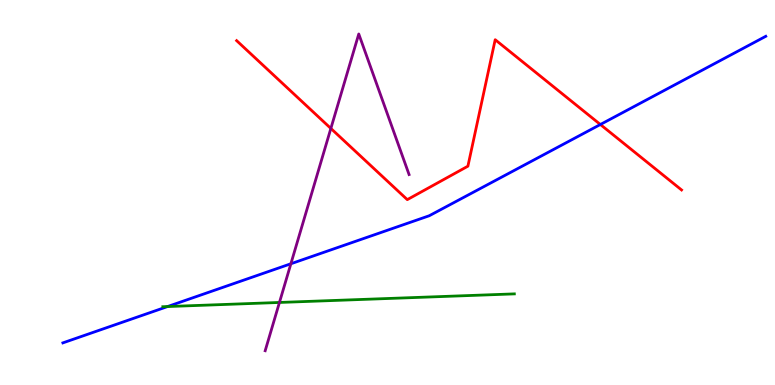[{'lines': ['blue', 'red'], 'intersections': [{'x': 7.75, 'y': 6.77}]}, {'lines': ['green', 'red'], 'intersections': []}, {'lines': ['purple', 'red'], 'intersections': [{'x': 4.27, 'y': 6.66}]}, {'lines': ['blue', 'green'], 'intersections': [{'x': 2.16, 'y': 2.04}]}, {'lines': ['blue', 'purple'], 'intersections': [{'x': 3.75, 'y': 3.15}]}, {'lines': ['green', 'purple'], 'intersections': [{'x': 3.61, 'y': 2.14}]}]